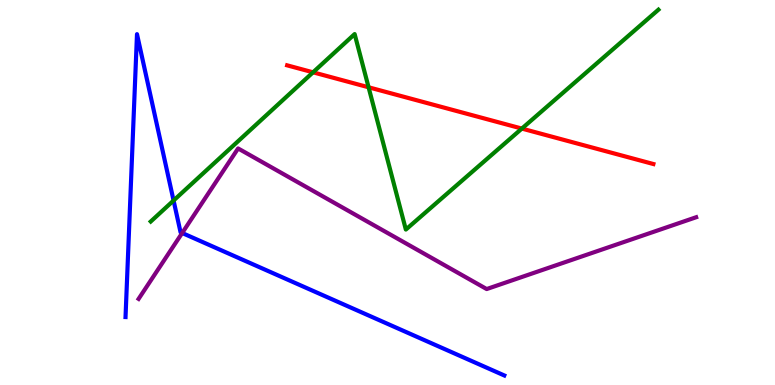[{'lines': ['blue', 'red'], 'intersections': []}, {'lines': ['green', 'red'], 'intersections': [{'x': 4.04, 'y': 8.12}, {'x': 4.76, 'y': 7.73}, {'x': 6.73, 'y': 6.66}]}, {'lines': ['purple', 'red'], 'intersections': []}, {'lines': ['blue', 'green'], 'intersections': [{'x': 2.24, 'y': 4.79}]}, {'lines': ['blue', 'purple'], 'intersections': [{'x': 2.35, 'y': 3.95}]}, {'lines': ['green', 'purple'], 'intersections': []}]